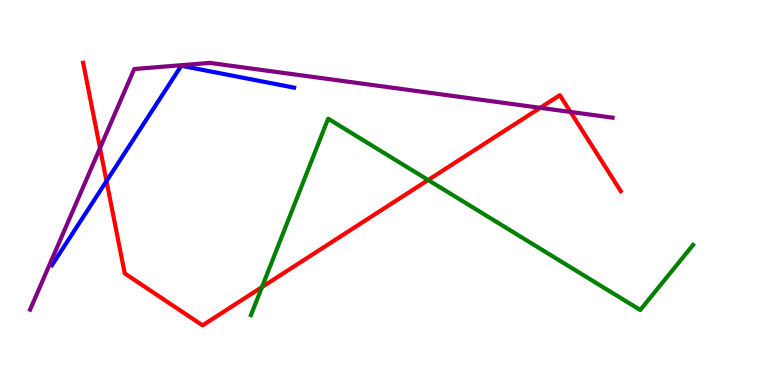[{'lines': ['blue', 'red'], 'intersections': [{'x': 1.37, 'y': 5.3}]}, {'lines': ['green', 'red'], 'intersections': [{'x': 3.38, 'y': 2.54}, {'x': 5.52, 'y': 5.32}]}, {'lines': ['purple', 'red'], 'intersections': [{'x': 1.29, 'y': 6.15}, {'x': 6.97, 'y': 7.2}, {'x': 7.36, 'y': 7.09}]}, {'lines': ['blue', 'green'], 'intersections': []}, {'lines': ['blue', 'purple'], 'intersections': []}, {'lines': ['green', 'purple'], 'intersections': []}]